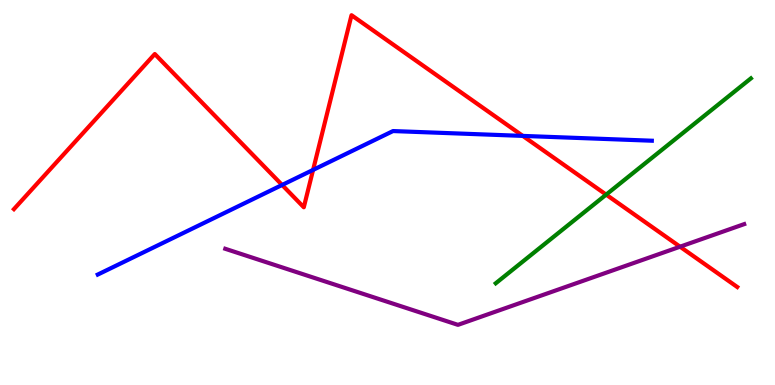[{'lines': ['blue', 'red'], 'intersections': [{'x': 3.64, 'y': 5.2}, {'x': 4.04, 'y': 5.59}, {'x': 6.75, 'y': 6.47}]}, {'lines': ['green', 'red'], 'intersections': [{'x': 7.82, 'y': 4.94}]}, {'lines': ['purple', 'red'], 'intersections': [{'x': 8.77, 'y': 3.59}]}, {'lines': ['blue', 'green'], 'intersections': []}, {'lines': ['blue', 'purple'], 'intersections': []}, {'lines': ['green', 'purple'], 'intersections': []}]